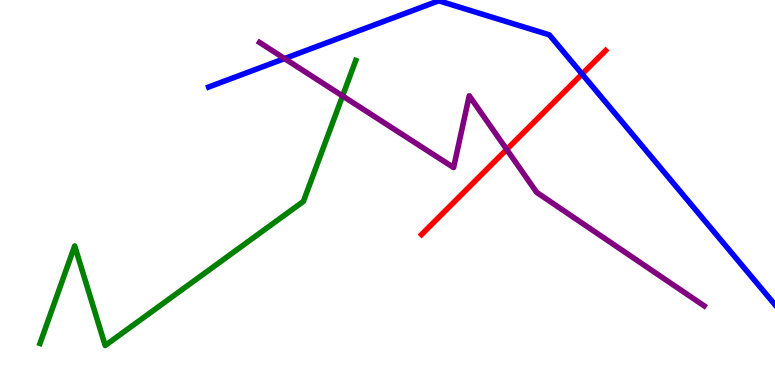[{'lines': ['blue', 'red'], 'intersections': [{'x': 7.51, 'y': 8.08}]}, {'lines': ['green', 'red'], 'intersections': []}, {'lines': ['purple', 'red'], 'intersections': [{'x': 6.54, 'y': 6.12}]}, {'lines': ['blue', 'green'], 'intersections': []}, {'lines': ['blue', 'purple'], 'intersections': [{'x': 3.67, 'y': 8.48}]}, {'lines': ['green', 'purple'], 'intersections': [{'x': 4.42, 'y': 7.51}]}]